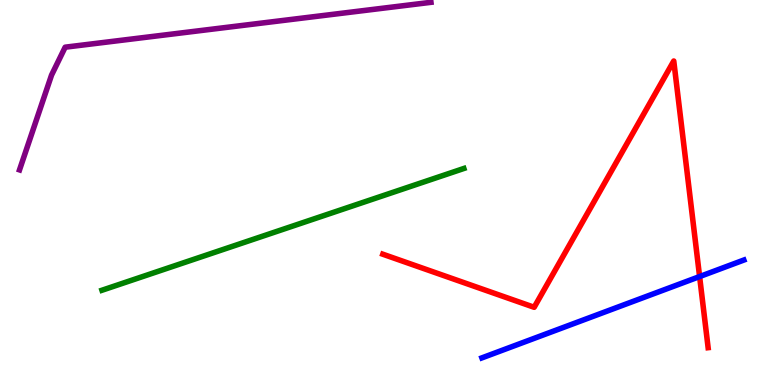[{'lines': ['blue', 'red'], 'intersections': [{'x': 9.03, 'y': 2.82}]}, {'lines': ['green', 'red'], 'intersections': []}, {'lines': ['purple', 'red'], 'intersections': []}, {'lines': ['blue', 'green'], 'intersections': []}, {'lines': ['blue', 'purple'], 'intersections': []}, {'lines': ['green', 'purple'], 'intersections': []}]